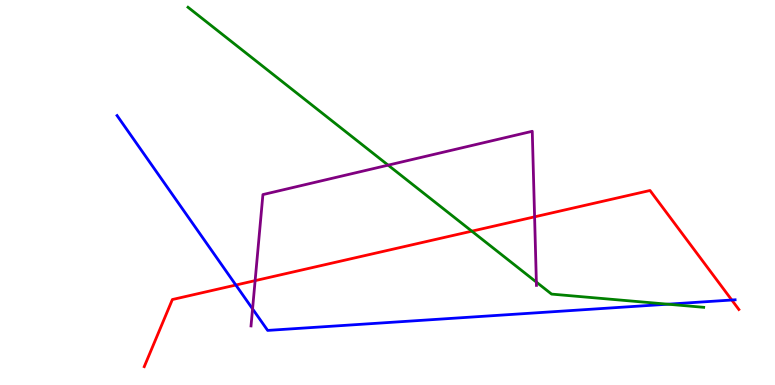[{'lines': ['blue', 'red'], 'intersections': [{'x': 3.04, 'y': 2.6}, {'x': 9.44, 'y': 2.21}]}, {'lines': ['green', 'red'], 'intersections': [{'x': 6.09, 'y': 4.0}]}, {'lines': ['purple', 'red'], 'intersections': [{'x': 3.29, 'y': 2.71}, {'x': 6.9, 'y': 4.37}]}, {'lines': ['blue', 'green'], 'intersections': [{'x': 8.62, 'y': 2.1}]}, {'lines': ['blue', 'purple'], 'intersections': [{'x': 3.26, 'y': 1.98}]}, {'lines': ['green', 'purple'], 'intersections': [{'x': 5.01, 'y': 5.71}, {'x': 6.92, 'y': 2.67}]}]